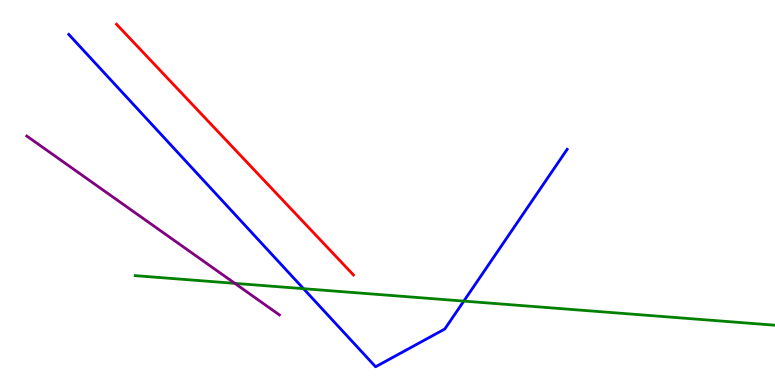[{'lines': ['blue', 'red'], 'intersections': []}, {'lines': ['green', 'red'], 'intersections': []}, {'lines': ['purple', 'red'], 'intersections': []}, {'lines': ['blue', 'green'], 'intersections': [{'x': 3.92, 'y': 2.5}, {'x': 5.98, 'y': 2.18}]}, {'lines': ['blue', 'purple'], 'intersections': []}, {'lines': ['green', 'purple'], 'intersections': [{'x': 3.03, 'y': 2.64}]}]